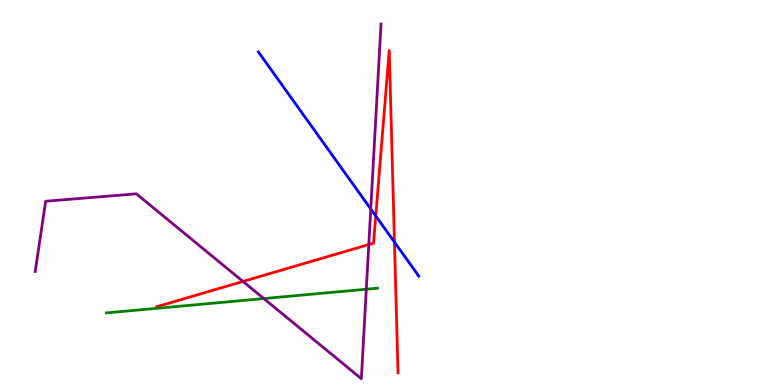[{'lines': ['blue', 'red'], 'intersections': [{'x': 4.85, 'y': 4.39}, {'x': 5.09, 'y': 3.71}]}, {'lines': ['green', 'red'], 'intersections': []}, {'lines': ['purple', 'red'], 'intersections': [{'x': 3.14, 'y': 2.69}, {'x': 4.76, 'y': 3.65}]}, {'lines': ['blue', 'green'], 'intersections': []}, {'lines': ['blue', 'purple'], 'intersections': [{'x': 4.78, 'y': 4.57}]}, {'lines': ['green', 'purple'], 'intersections': [{'x': 3.4, 'y': 2.25}, {'x': 4.73, 'y': 2.49}]}]